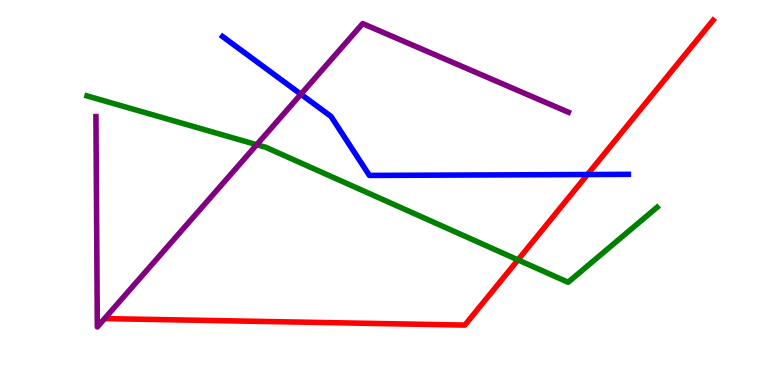[{'lines': ['blue', 'red'], 'intersections': [{'x': 7.58, 'y': 5.47}]}, {'lines': ['green', 'red'], 'intersections': [{'x': 6.68, 'y': 3.25}]}, {'lines': ['purple', 'red'], 'intersections': []}, {'lines': ['blue', 'green'], 'intersections': []}, {'lines': ['blue', 'purple'], 'intersections': [{'x': 3.88, 'y': 7.55}]}, {'lines': ['green', 'purple'], 'intersections': [{'x': 3.31, 'y': 6.24}]}]